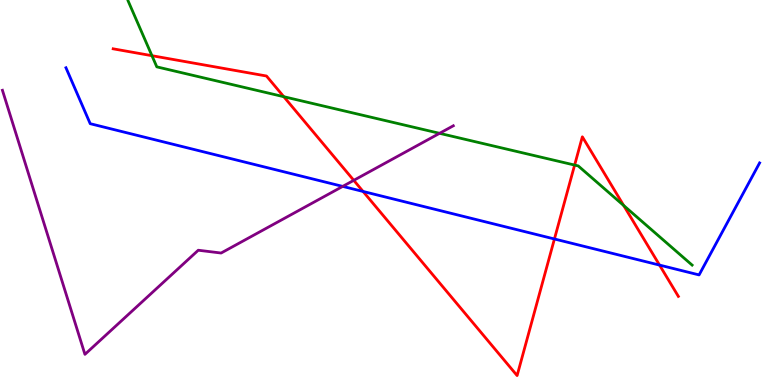[{'lines': ['blue', 'red'], 'intersections': [{'x': 4.68, 'y': 5.03}, {'x': 7.15, 'y': 3.79}, {'x': 8.51, 'y': 3.11}]}, {'lines': ['green', 'red'], 'intersections': [{'x': 1.96, 'y': 8.55}, {'x': 3.66, 'y': 7.49}, {'x': 7.41, 'y': 5.71}, {'x': 8.05, 'y': 4.66}]}, {'lines': ['purple', 'red'], 'intersections': [{'x': 4.56, 'y': 5.32}]}, {'lines': ['blue', 'green'], 'intersections': []}, {'lines': ['blue', 'purple'], 'intersections': [{'x': 4.42, 'y': 5.16}]}, {'lines': ['green', 'purple'], 'intersections': [{'x': 5.67, 'y': 6.54}]}]